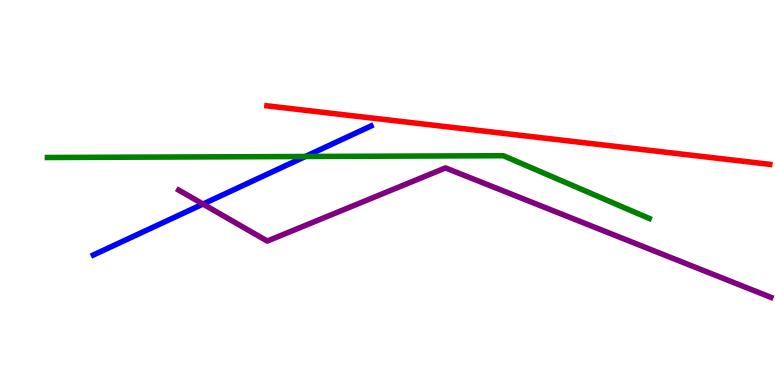[{'lines': ['blue', 'red'], 'intersections': []}, {'lines': ['green', 'red'], 'intersections': []}, {'lines': ['purple', 'red'], 'intersections': []}, {'lines': ['blue', 'green'], 'intersections': [{'x': 3.94, 'y': 5.94}]}, {'lines': ['blue', 'purple'], 'intersections': [{'x': 2.62, 'y': 4.7}]}, {'lines': ['green', 'purple'], 'intersections': []}]